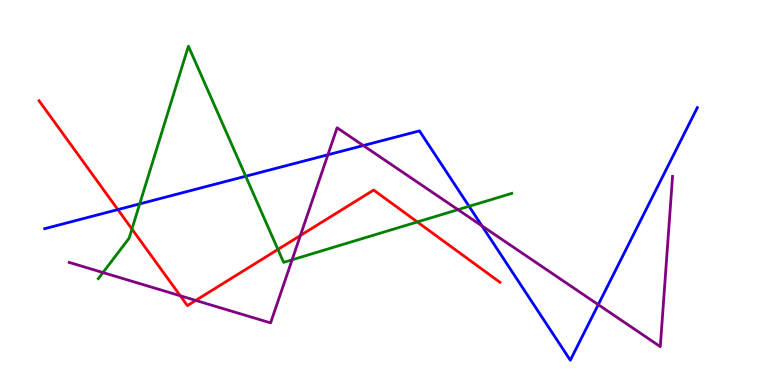[{'lines': ['blue', 'red'], 'intersections': [{'x': 1.52, 'y': 4.56}]}, {'lines': ['green', 'red'], 'intersections': [{'x': 1.7, 'y': 4.05}, {'x': 3.59, 'y': 3.52}, {'x': 5.38, 'y': 4.24}]}, {'lines': ['purple', 'red'], 'intersections': [{'x': 2.33, 'y': 2.32}, {'x': 2.53, 'y': 2.2}, {'x': 3.88, 'y': 3.88}]}, {'lines': ['blue', 'green'], 'intersections': [{'x': 1.8, 'y': 4.7}, {'x': 3.17, 'y': 5.42}, {'x': 6.05, 'y': 4.64}]}, {'lines': ['blue', 'purple'], 'intersections': [{'x': 4.23, 'y': 5.98}, {'x': 4.69, 'y': 6.22}, {'x': 6.22, 'y': 4.13}, {'x': 7.72, 'y': 2.09}]}, {'lines': ['green', 'purple'], 'intersections': [{'x': 1.33, 'y': 2.92}, {'x': 3.77, 'y': 3.25}, {'x': 5.91, 'y': 4.55}]}]